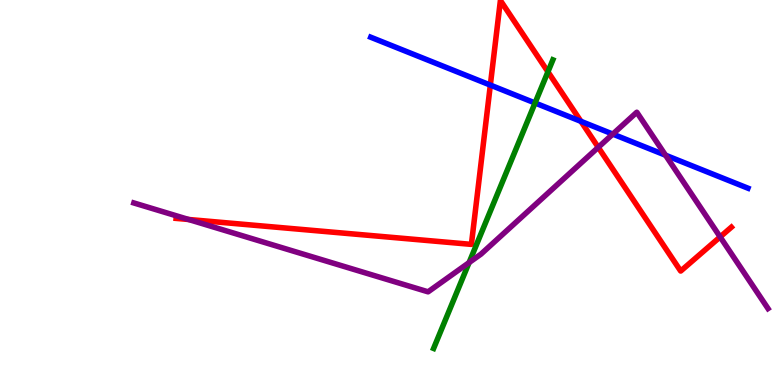[{'lines': ['blue', 'red'], 'intersections': [{'x': 6.33, 'y': 7.79}, {'x': 7.5, 'y': 6.85}]}, {'lines': ['green', 'red'], 'intersections': [{'x': 7.07, 'y': 8.13}]}, {'lines': ['purple', 'red'], 'intersections': [{'x': 2.43, 'y': 4.3}, {'x': 7.72, 'y': 6.17}, {'x': 9.29, 'y': 3.85}]}, {'lines': ['blue', 'green'], 'intersections': [{'x': 6.9, 'y': 7.33}]}, {'lines': ['blue', 'purple'], 'intersections': [{'x': 7.91, 'y': 6.52}, {'x': 8.59, 'y': 5.97}]}, {'lines': ['green', 'purple'], 'intersections': [{'x': 6.05, 'y': 3.18}]}]